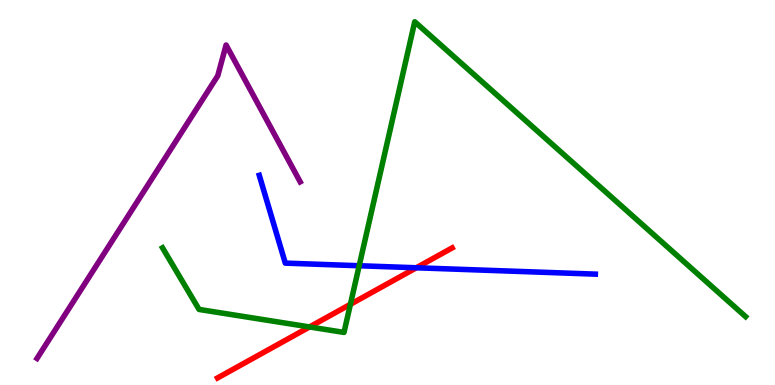[{'lines': ['blue', 'red'], 'intersections': [{'x': 5.37, 'y': 3.04}]}, {'lines': ['green', 'red'], 'intersections': [{'x': 3.99, 'y': 1.51}, {'x': 4.52, 'y': 2.1}]}, {'lines': ['purple', 'red'], 'intersections': []}, {'lines': ['blue', 'green'], 'intersections': [{'x': 4.63, 'y': 3.1}]}, {'lines': ['blue', 'purple'], 'intersections': []}, {'lines': ['green', 'purple'], 'intersections': []}]